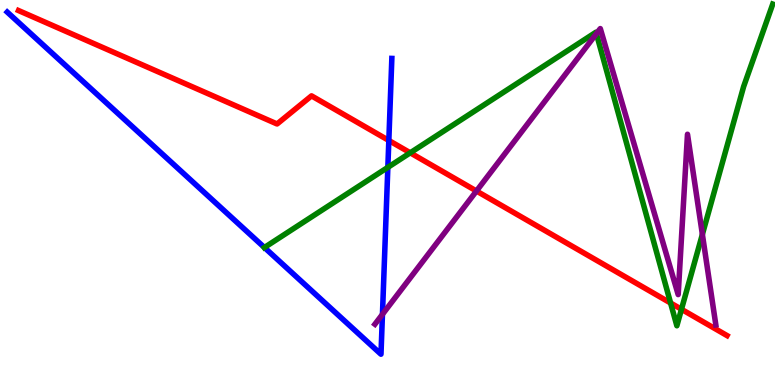[{'lines': ['blue', 'red'], 'intersections': [{'x': 5.02, 'y': 6.35}]}, {'lines': ['green', 'red'], 'intersections': [{'x': 5.29, 'y': 6.03}, {'x': 8.65, 'y': 2.13}, {'x': 8.79, 'y': 1.97}]}, {'lines': ['purple', 'red'], 'intersections': [{'x': 6.15, 'y': 5.04}]}, {'lines': ['blue', 'green'], 'intersections': [{'x': 3.41, 'y': 3.57}, {'x': 5.0, 'y': 5.65}]}, {'lines': ['blue', 'purple'], 'intersections': [{'x': 4.93, 'y': 1.84}]}, {'lines': ['green', 'purple'], 'intersections': [{'x': 7.7, 'y': 9.13}, {'x': 9.06, 'y': 3.91}]}]